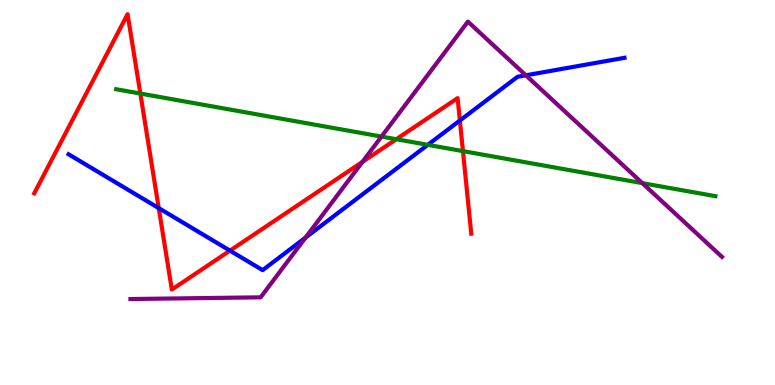[{'lines': ['blue', 'red'], 'intersections': [{'x': 2.05, 'y': 4.59}, {'x': 2.97, 'y': 3.49}, {'x': 5.93, 'y': 6.87}]}, {'lines': ['green', 'red'], 'intersections': [{'x': 1.81, 'y': 7.57}, {'x': 5.11, 'y': 6.38}, {'x': 5.97, 'y': 6.07}]}, {'lines': ['purple', 'red'], 'intersections': [{'x': 4.68, 'y': 5.79}]}, {'lines': ['blue', 'green'], 'intersections': [{'x': 5.52, 'y': 6.24}]}, {'lines': ['blue', 'purple'], 'intersections': [{'x': 3.94, 'y': 3.83}, {'x': 6.79, 'y': 8.04}]}, {'lines': ['green', 'purple'], 'intersections': [{'x': 4.92, 'y': 6.45}, {'x': 8.29, 'y': 5.24}]}]